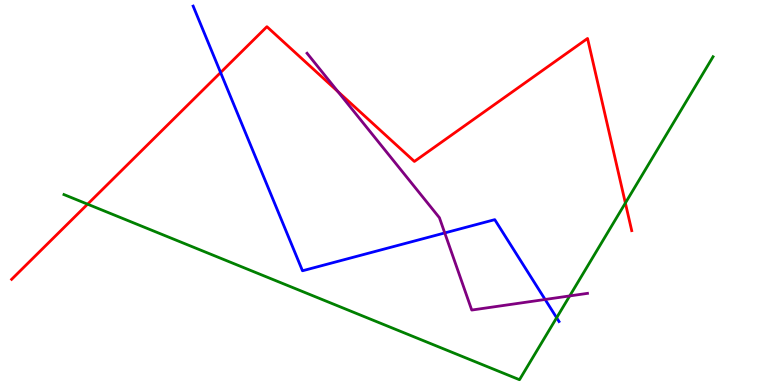[{'lines': ['blue', 'red'], 'intersections': [{'x': 2.85, 'y': 8.12}]}, {'lines': ['green', 'red'], 'intersections': [{'x': 1.13, 'y': 4.7}, {'x': 8.07, 'y': 4.73}]}, {'lines': ['purple', 'red'], 'intersections': [{'x': 4.36, 'y': 7.62}]}, {'lines': ['blue', 'green'], 'intersections': [{'x': 7.18, 'y': 1.75}]}, {'lines': ['blue', 'purple'], 'intersections': [{'x': 5.74, 'y': 3.95}, {'x': 7.03, 'y': 2.22}]}, {'lines': ['green', 'purple'], 'intersections': [{'x': 7.35, 'y': 2.31}]}]